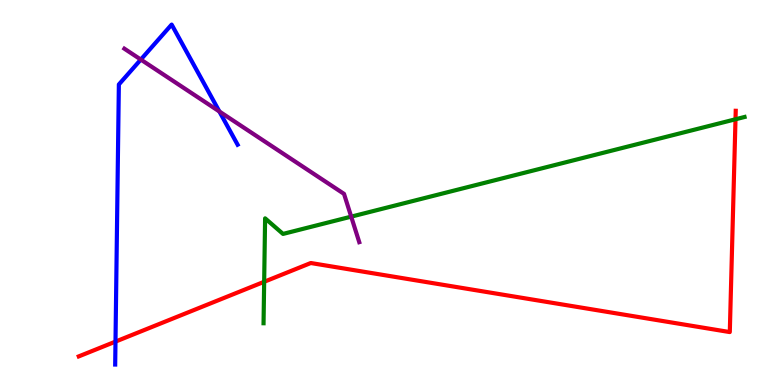[{'lines': ['blue', 'red'], 'intersections': [{'x': 1.49, 'y': 1.13}]}, {'lines': ['green', 'red'], 'intersections': [{'x': 3.41, 'y': 2.68}, {'x': 9.49, 'y': 6.9}]}, {'lines': ['purple', 'red'], 'intersections': []}, {'lines': ['blue', 'green'], 'intersections': []}, {'lines': ['blue', 'purple'], 'intersections': [{'x': 1.82, 'y': 8.45}, {'x': 2.83, 'y': 7.1}]}, {'lines': ['green', 'purple'], 'intersections': [{'x': 4.53, 'y': 4.37}]}]